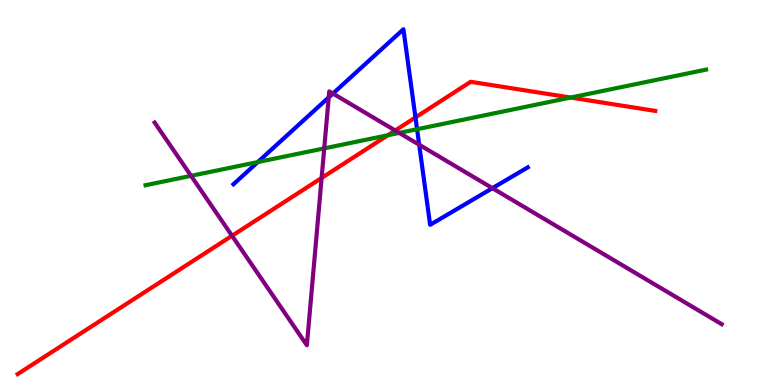[{'lines': ['blue', 'red'], 'intersections': [{'x': 5.36, 'y': 6.95}]}, {'lines': ['green', 'red'], 'intersections': [{'x': 5.0, 'y': 6.49}, {'x': 7.36, 'y': 7.47}]}, {'lines': ['purple', 'red'], 'intersections': [{'x': 2.99, 'y': 3.88}, {'x': 4.15, 'y': 5.38}, {'x': 5.1, 'y': 6.61}]}, {'lines': ['blue', 'green'], 'intersections': [{'x': 3.33, 'y': 5.79}, {'x': 5.38, 'y': 6.64}]}, {'lines': ['blue', 'purple'], 'intersections': [{'x': 4.24, 'y': 7.47}, {'x': 4.3, 'y': 7.57}, {'x': 5.41, 'y': 6.24}, {'x': 6.35, 'y': 5.11}]}, {'lines': ['green', 'purple'], 'intersections': [{'x': 2.47, 'y': 5.43}, {'x': 4.18, 'y': 6.15}, {'x': 5.15, 'y': 6.55}]}]